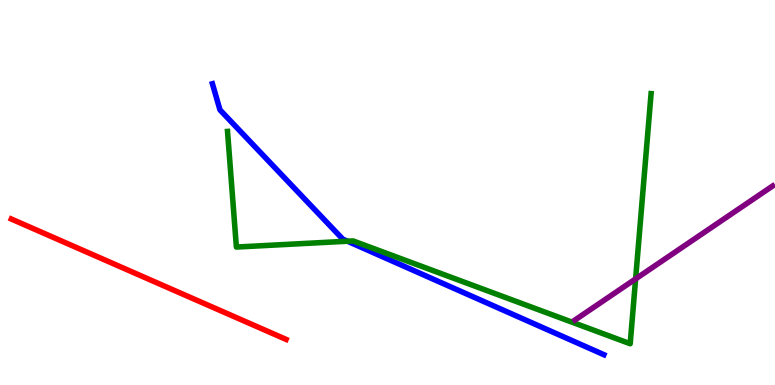[{'lines': ['blue', 'red'], 'intersections': []}, {'lines': ['green', 'red'], 'intersections': []}, {'lines': ['purple', 'red'], 'intersections': []}, {'lines': ['blue', 'green'], 'intersections': [{'x': 4.48, 'y': 3.73}]}, {'lines': ['blue', 'purple'], 'intersections': []}, {'lines': ['green', 'purple'], 'intersections': [{'x': 8.2, 'y': 2.76}]}]